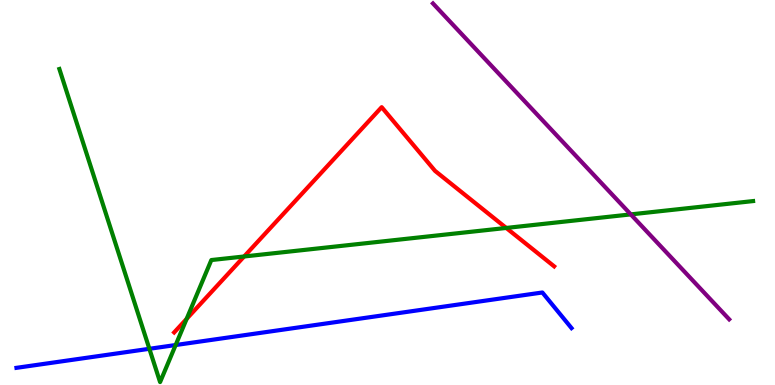[{'lines': ['blue', 'red'], 'intersections': []}, {'lines': ['green', 'red'], 'intersections': [{'x': 2.41, 'y': 1.72}, {'x': 3.15, 'y': 3.34}, {'x': 6.53, 'y': 4.08}]}, {'lines': ['purple', 'red'], 'intersections': []}, {'lines': ['blue', 'green'], 'intersections': [{'x': 1.93, 'y': 0.94}, {'x': 2.27, 'y': 1.04}]}, {'lines': ['blue', 'purple'], 'intersections': []}, {'lines': ['green', 'purple'], 'intersections': [{'x': 8.14, 'y': 4.43}]}]